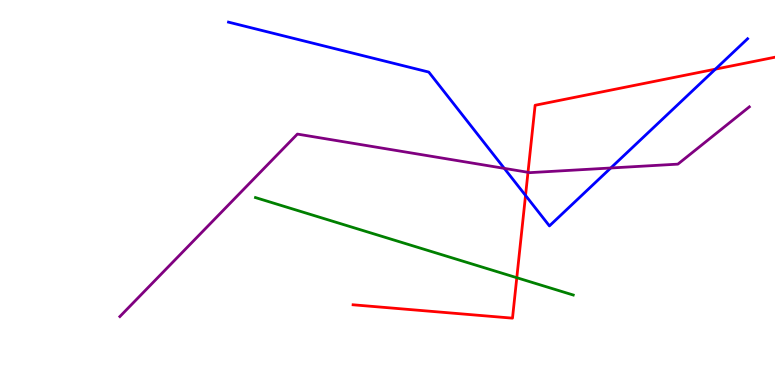[{'lines': ['blue', 'red'], 'intersections': [{'x': 6.78, 'y': 4.92}, {'x': 9.23, 'y': 8.2}]}, {'lines': ['green', 'red'], 'intersections': [{'x': 6.67, 'y': 2.79}]}, {'lines': ['purple', 'red'], 'intersections': [{'x': 6.81, 'y': 5.52}]}, {'lines': ['blue', 'green'], 'intersections': []}, {'lines': ['blue', 'purple'], 'intersections': [{'x': 6.51, 'y': 5.63}, {'x': 7.88, 'y': 5.64}]}, {'lines': ['green', 'purple'], 'intersections': []}]